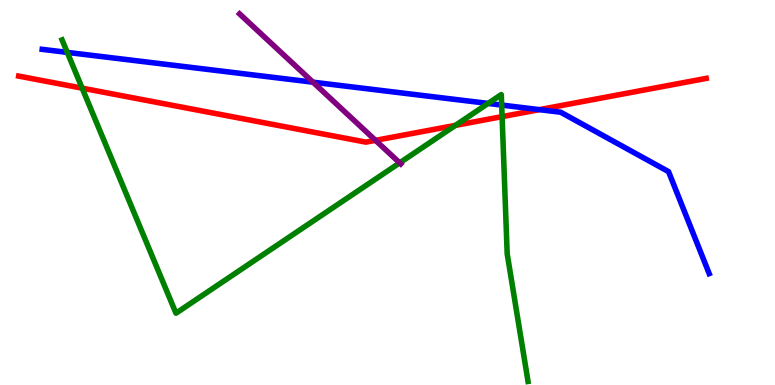[{'lines': ['blue', 'red'], 'intersections': [{'x': 6.96, 'y': 7.15}]}, {'lines': ['green', 'red'], 'intersections': [{'x': 1.06, 'y': 7.71}, {'x': 5.88, 'y': 6.74}, {'x': 6.48, 'y': 6.97}]}, {'lines': ['purple', 'red'], 'intersections': [{'x': 4.85, 'y': 6.35}]}, {'lines': ['blue', 'green'], 'intersections': [{'x': 0.868, 'y': 8.64}, {'x': 6.3, 'y': 7.31}, {'x': 6.47, 'y': 7.27}]}, {'lines': ['blue', 'purple'], 'intersections': [{'x': 4.04, 'y': 7.87}]}, {'lines': ['green', 'purple'], 'intersections': [{'x': 5.16, 'y': 5.77}]}]